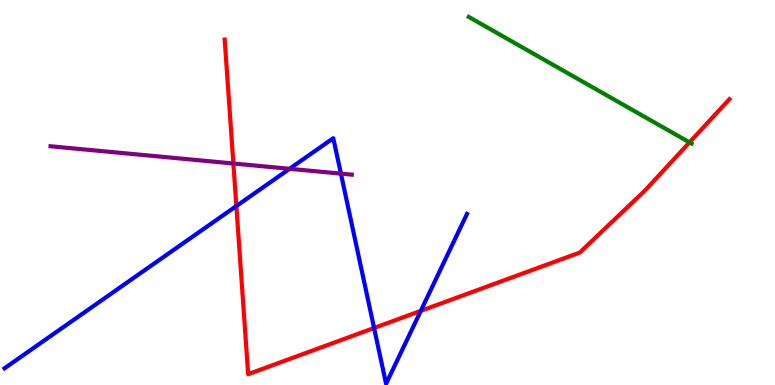[{'lines': ['blue', 'red'], 'intersections': [{'x': 3.05, 'y': 4.65}, {'x': 4.83, 'y': 1.48}, {'x': 5.43, 'y': 1.93}]}, {'lines': ['green', 'red'], 'intersections': [{'x': 8.9, 'y': 6.3}]}, {'lines': ['purple', 'red'], 'intersections': [{'x': 3.01, 'y': 5.75}]}, {'lines': ['blue', 'green'], 'intersections': []}, {'lines': ['blue', 'purple'], 'intersections': [{'x': 3.74, 'y': 5.62}, {'x': 4.4, 'y': 5.49}]}, {'lines': ['green', 'purple'], 'intersections': []}]